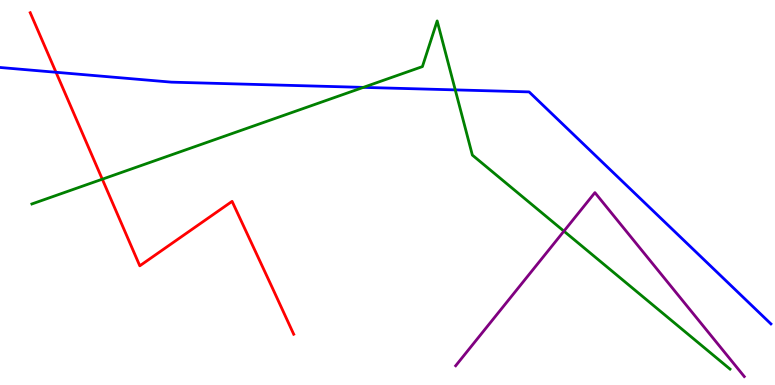[{'lines': ['blue', 'red'], 'intersections': [{'x': 0.723, 'y': 8.12}]}, {'lines': ['green', 'red'], 'intersections': [{'x': 1.32, 'y': 5.35}]}, {'lines': ['purple', 'red'], 'intersections': []}, {'lines': ['blue', 'green'], 'intersections': [{'x': 4.69, 'y': 7.73}, {'x': 5.87, 'y': 7.67}]}, {'lines': ['blue', 'purple'], 'intersections': []}, {'lines': ['green', 'purple'], 'intersections': [{'x': 7.28, 'y': 4.0}]}]